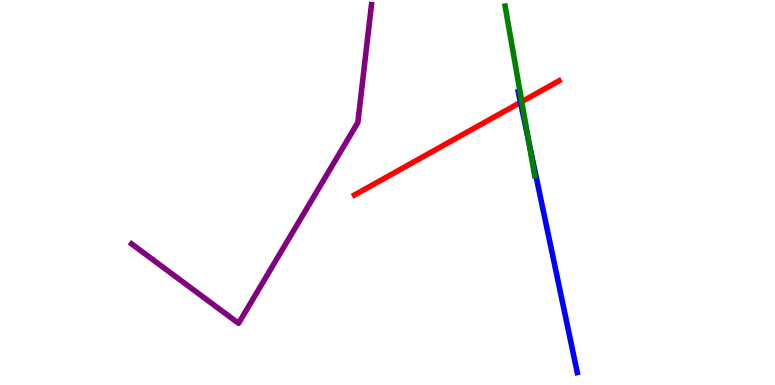[{'lines': ['blue', 'red'], 'intersections': [{'x': 6.72, 'y': 7.34}]}, {'lines': ['green', 'red'], 'intersections': [{'x': 6.73, 'y': 7.36}]}, {'lines': ['purple', 'red'], 'intersections': []}, {'lines': ['blue', 'green'], 'intersections': [{'x': 6.82, 'y': 6.36}]}, {'lines': ['blue', 'purple'], 'intersections': []}, {'lines': ['green', 'purple'], 'intersections': []}]